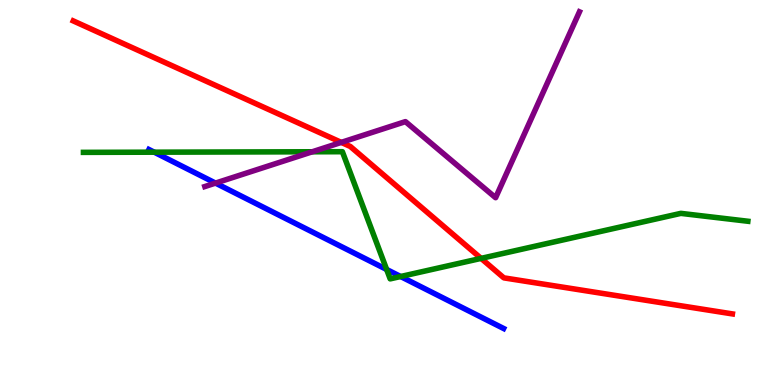[{'lines': ['blue', 'red'], 'intersections': []}, {'lines': ['green', 'red'], 'intersections': [{'x': 6.21, 'y': 3.29}]}, {'lines': ['purple', 'red'], 'intersections': [{'x': 4.4, 'y': 6.3}]}, {'lines': ['blue', 'green'], 'intersections': [{'x': 1.99, 'y': 6.05}, {'x': 4.99, 'y': 3.0}, {'x': 5.17, 'y': 2.82}]}, {'lines': ['blue', 'purple'], 'intersections': [{'x': 2.78, 'y': 5.24}]}, {'lines': ['green', 'purple'], 'intersections': [{'x': 4.03, 'y': 6.06}]}]